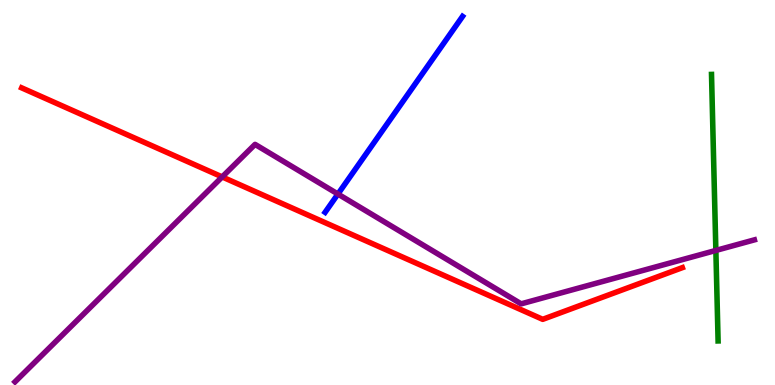[{'lines': ['blue', 'red'], 'intersections': []}, {'lines': ['green', 'red'], 'intersections': []}, {'lines': ['purple', 'red'], 'intersections': [{'x': 2.87, 'y': 5.4}]}, {'lines': ['blue', 'green'], 'intersections': []}, {'lines': ['blue', 'purple'], 'intersections': [{'x': 4.36, 'y': 4.96}]}, {'lines': ['green', 'purple'], 'intersections': [{'x': 9.24, 'y': 3.5}]}]